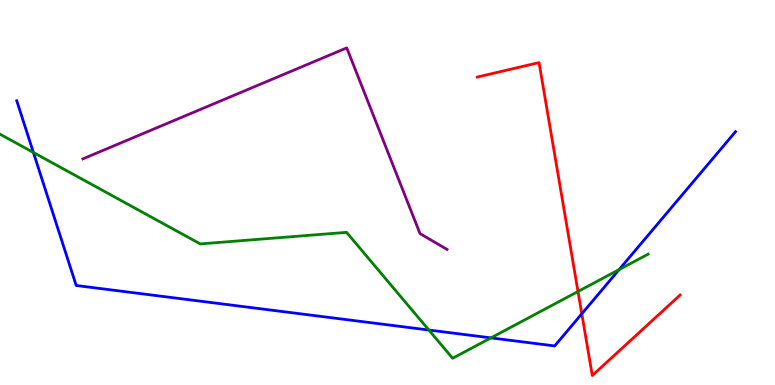[{'lines': ['blue', 'red'], 'intersections': [{'x': 7.51, 'y': 1.85}]}, {'lines': ['green', 'red'], 'intersections': [{'x': 7.46, 'y': 2.43}]}, {'lines': ['purple', 'red'], 'intersections': []}, {'lines': ['blue', 'green'], 'intersections': [{'x': 0.431, 'y': 6.04}, {'x': 5.53, 'y': 1.43}, {'x': 6.33, 'y': 1.22}, {'x': 7.99, 'y': 3.0}]}, {'lines': ['blue', 'purple'], 'intersections': []}, {'lines': ['green', 'purple'], 'intersections': []}]